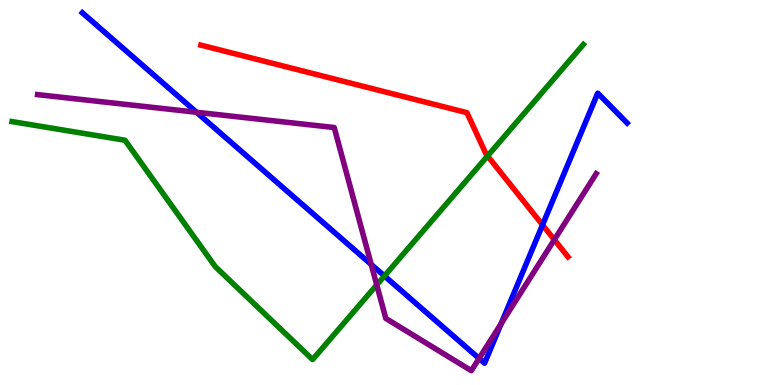[{'lines': ['blue', 'red'], 'intersections': [{'x': 7.0, 'y': 4.16}]}, {'lines': ['green', 'red'], 'intersections': [{'x': 6.29, 'y': 5.95}]}, {'lines': ['purple', 'red'], 'intersections': [{'x': 7.15, 'y': 3.77}]}, {'lines': ['blue', 'green'], 'intersections': [{'x': 4.96, 'y': 2.83}]}, {'lines': ['blue', 'purple'], 'intersections': [{'x': 2.54, 'y': 7.08}, {'x': 4.79, 'y': 3.13}, {'x': 6.18, 'y': 0.69}, {'x': 6.47, 'y': 1.59}]}, {'lines': ['green', 'purple'], 'intersections': [{'x': 4.86, 'y': 2.6}]}]